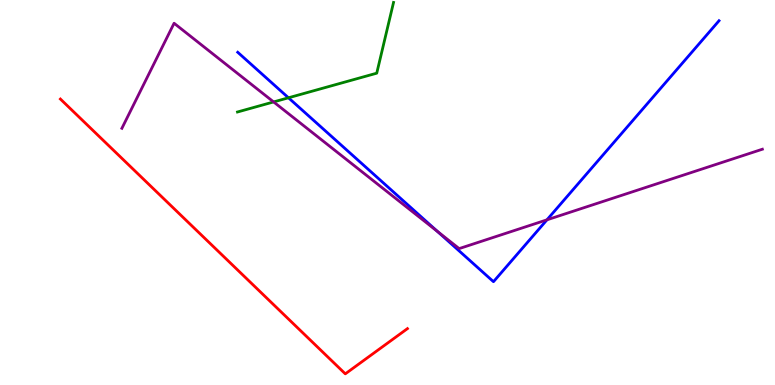[{'lines': ['blue', 'red'], 'intersections': []}, {'lines': ['green', 'red'], 'intersections': []}, {'lines': ['purple', 'red'], 'intersections': []}, {'lines': ['blue', 'green'], 'intersections': [{'x': 3.72, 'y': 7.46}]}, {'lines': ['blue', 'purple'], 'intersections': [{'x': 5.64, 'y': 3.99}, {'x': 7.06, 'y': 4.29}]}, {'lines': ['green', 'purple'], 'intersections': [{'x': 3.53, 'y': 7.35}]}]